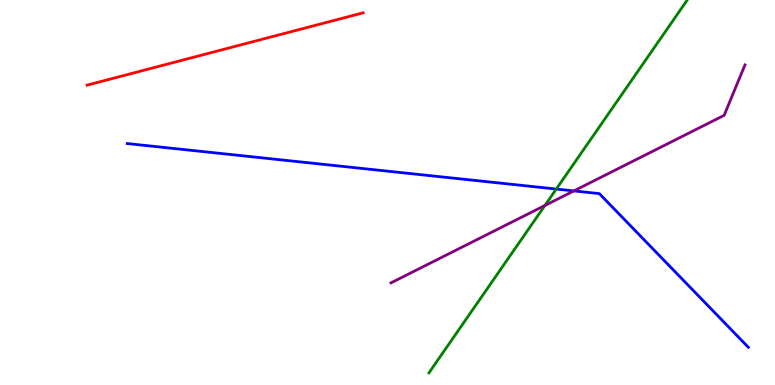[{'lines': ['blue', 'red'], 'intersections': []}, {'lines': ['green', 'red'], 'intersections': []}, {'lines': ['purple', 'red'], 'intersections': []}, {'lines': ['blue', 'green'], 'intersections': [{'x': 7.18, 'y': 5.09}]}, {'lines': ['blue', 'purple'], 'intersections': [{'x': 7.4, 'y': 5.04}]}, {'lines': ['green', 'purple'], 'intersections': [{'x': 7.03, 'y': 4.66}]}]